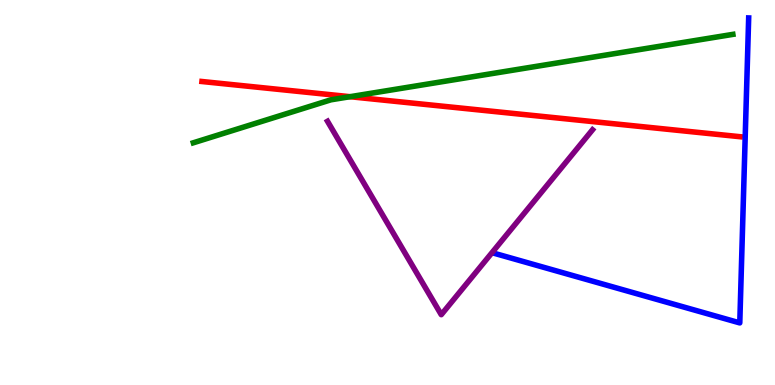[{'lines': ['blue', 'red'], 'intersections': []}, {'lines': ['green', 'red'], 'intersections': [{'x': 4.52, 'y': 7.49}]}, {'lines': ['purple', 'red'], 'intersections': []}, {'lines': ['blue', 'green'], 'intersections': []}, {'lines': ['blue', 'purple'], 'intersections': []}, {'lines': ['green', 'purple'], 'intersections': []}]